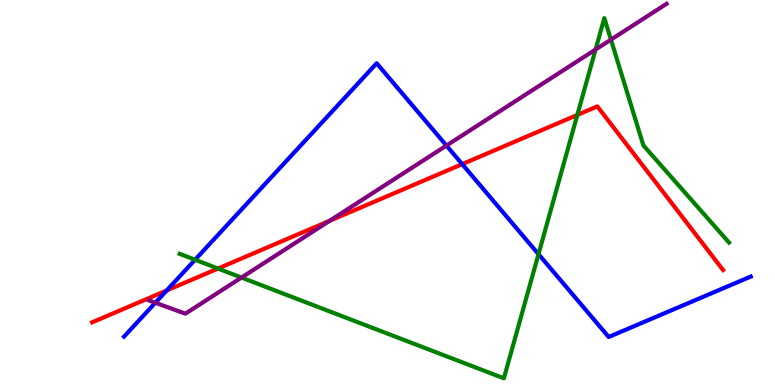[{'lines': ['blue', 'red'], 'intersections': [{'x': 2.15, 'y': 2.46}, {'x': 5.96, 'y': 5.74}]}, {'lines': ['green', 'red'], 'intersections': [{'x': 2.81, 'y': 3.02}, {'x': 7.45, 'y': 7.01}]}, {'lines': ['purple', 'red'], 'intersections': [{'x': 4.25, 'y': 4.26}]}, {'lines': ['blue', 'green'], 'intersections': [{'x': 2.52, 'y': 3.25}, {'x': 6.95, 'y': 3.4}]}, {'lines': ['blue', 'purple'], 'intersections': [{'x': 2.0, 'y': 2.14}, {'x': 5.76, 'y': 6.22}]}, {'lines': ['green', 'purple'], 'intersections': [{'x': 3.12, 'y': 2.79}, {'x': 7.68, 'y': 8.71}, {'x': 7.88, 'y': 8.97}]}]